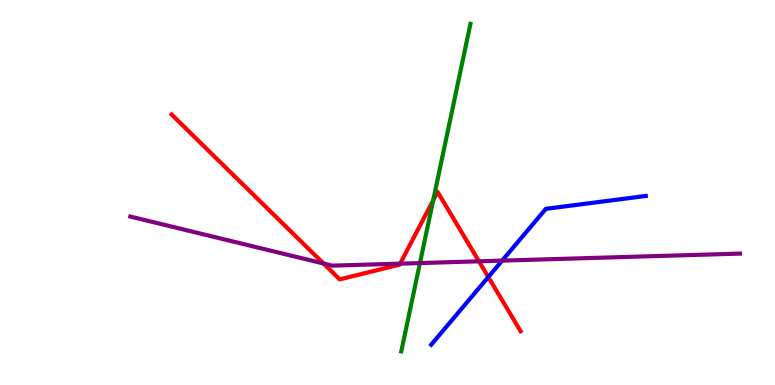[{'lines': ['blue', 'red'], 'intersections': [{'x': 6.3, 'y': 2.8}]}, {'lines': ['green', 'red'], 'intersections': [{'x': 5.59, 'y': 4.8}]}, {'lines': ['purple', 'red'], 'intersections': [{'x': 4.17, 'y': 3.16}, {'x': 5.16, 'y': 3.15}, {'x': 6.18, 'y': 3.21}]}, {'lines': ['blue', 'green'], 'intersections': []}, {'lines': ['blue', 'purple'], 'intersections': [{'x': 6.48, 'y': 3.23}]}, {'lines': ['green', 'purple'], 'intersections': [{'x': 5.42, 'y': 3.17}]}]